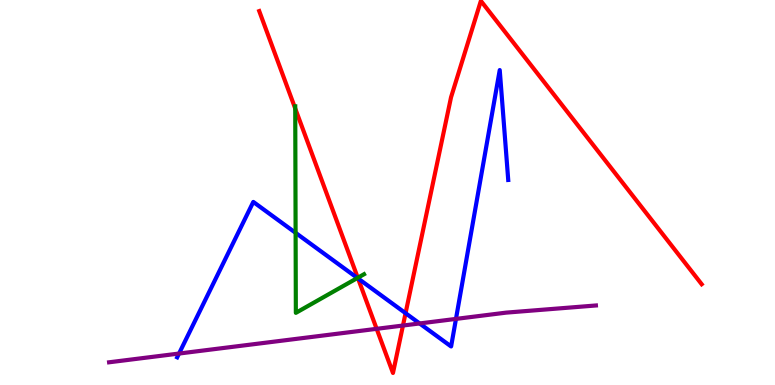[{'lines': ['blue', 'red'], 'intersections': [{'x': 4.62, 'y': 2.77}, {'x': 5.23, 'y': 1.87}]}, {'lines': ['green', 'red'], 'intersections': [{'x': 3.81, 'y': 7.18}, {'x': 4.62, 'y': 2.79}]}, {'lines': ['purple', 'red'], 'intersections': [{'x': 4.86, 'y': 1.46}, {'x': 5.2, 'y': 1.54}]}, {'lines': ['blue', 'green'], 'intersections': [{'x': 3.81, 'y': 3.95}, {'x': 4.61, 'y': 2.78}]}, {'lines': ['blue', 'purple'], 'intersections': [{'x': 2.31, 'y': 0.817}, {'x': 5.41, 'y': 1.6}, {'x': 5.88, 'y': 1.72}]}, {'lines': ['green', 'purple'], 'intersections': []}]